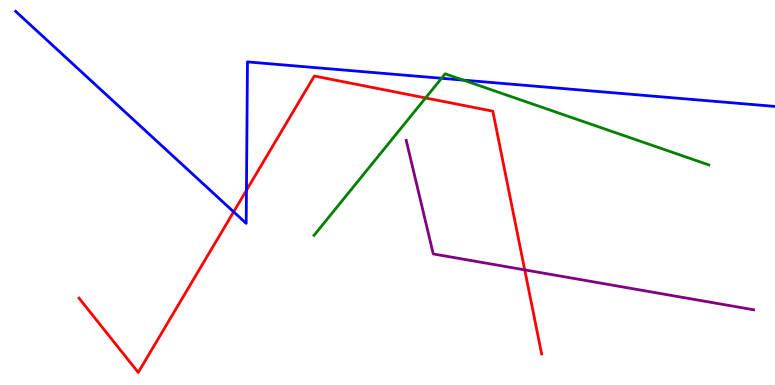[{'lines': ['blue', 'red'], 'intersections': [{'x': 3.01, 'y': 4.5}, {'x': 3.18, 'y': 5.06}]}, {'lines': ['green', 'red'], 'intersections': [{'x': 5.49, 'y': 7.46}]}, {'lines': ['purple', 'red'], 'intersections': [{'x': 6.77, 'y': 2.99}]}, {'lines': ['blue', 'green'], 'intersections': [{'x': 5.7, 'y': 7.97}, {'x': 5.98, 'y': 7.92}]}, {'lines': ['blue', 'purple'], 'intersections': []}, {'lines': ['green', 'purple'], 'intersections': []}]